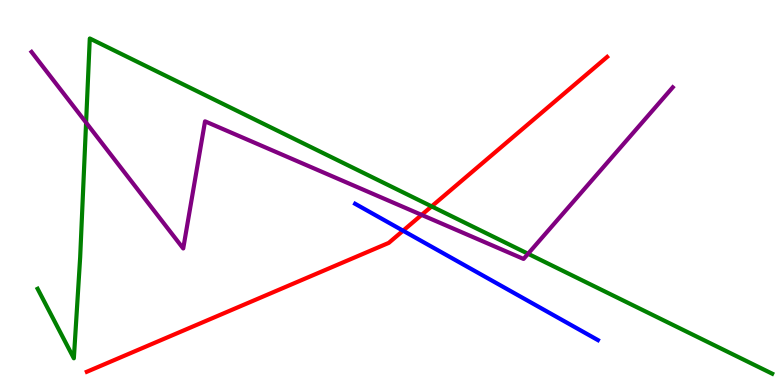[{'lines': ['blue', 'red'], 'intersections': [{'x': 5.2, 'y': 4.01}]}, {'lines': ['green', 'red'], 'intersections': [{'x': 5.57, 'y': 4.64}]}, {'lines': ['purple', 'red'], 'intersections': [{'x': 5.44, 'y': 4.42}]}, {'lines': ['blue', 'green'], 'intersections': []}, {'lines': ['blue', 'purple'], 'intersections': []}, {'lines': ['green', 'purple'], 'intersections': [{'x': 1.11, 'y': 6.82}, {'x': 6.81, 'y': 3.41}]}]